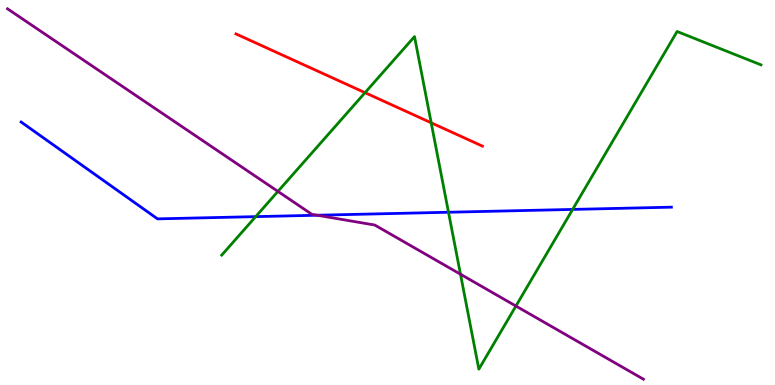[{'lines': ['blue', 'red'], 'intersections': []}, {'lines': ['green', 'red'], 'intersections': [{'x': 4.71, 'y': 7.59}, {'x': 5.56, 'y': 6.81}]}, {'lines': ['purple', 'red'], 'intersections': []}, {'lines': ['blue', 'green'], 'intersections': [{'x': 3.3, 'y': 4.37}, {'x': 5.79, 'y': 4.49}, {'x': 7.39, 'y': 4.56}]}, {'lines': ['blue', 'purple'], 'intersections': [{'x': 4.09, 'y': 4.41}]}, {'lines': ['green', 'purple'], 'intersections': [{'x': 3.59, 'y': 5.03}, {'x': 5.94, 'y': 2.88}, {'x': 6.66, 'y': 2.05}]}]